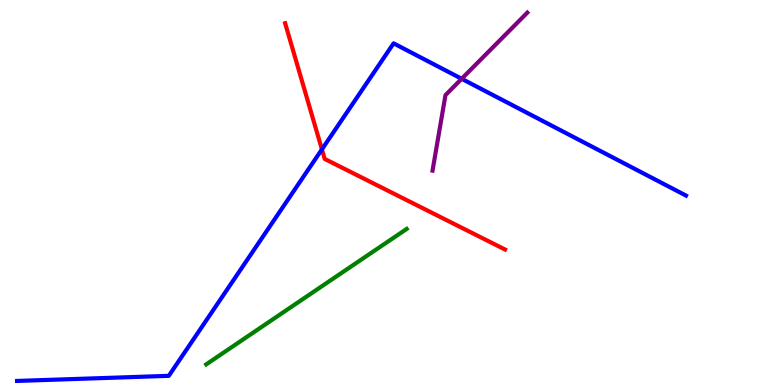[{'lines': ['blue', 'red'], 'intersections': [{'x': 4.15, 'y': 6.12}]}, {'lines': ['green', 'red'], 'intersections': []}, {'lines': ['purple', 'red'], 'intersections': []}, {'lines': ['blue', 'green'], 'intersections': []}, {'lines': ['blue', 'purple'], 'intersections': [{'x': 5.96, 'y': 7.95}]}, {'lines': ['green', 'purple'], 'intersections': []}]